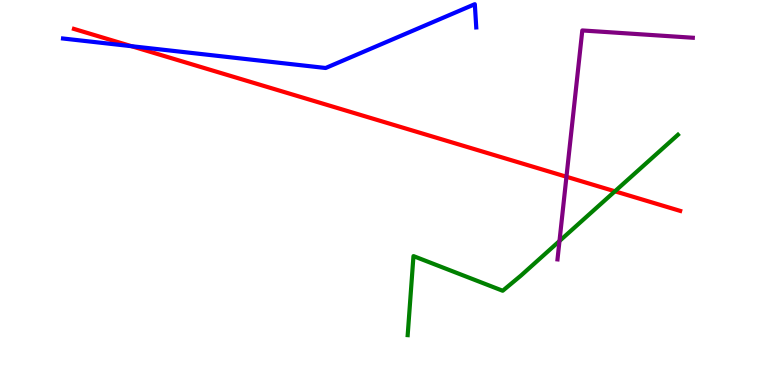[{'lines': ['blue', 'red'], 'intersections': [{'x': 1.7, 'y': 8.8}]}, {'lines': ['green', 'red'], 'intersections': [{'x': 7.93, 'y': 5.03}]}, {'lines': ['purple', 'red'], 'intersections': [{'x': 7.31, 'y': 5.41}]}, {'lines': ['blue', 'green'], 'intersections': []}, {'lines': ['blue', 'purple'], 'intersections': []}, {'lines': ['green', 'purple'], 'intersections': [{'x': 7.22, 'y': 3.74}]}]